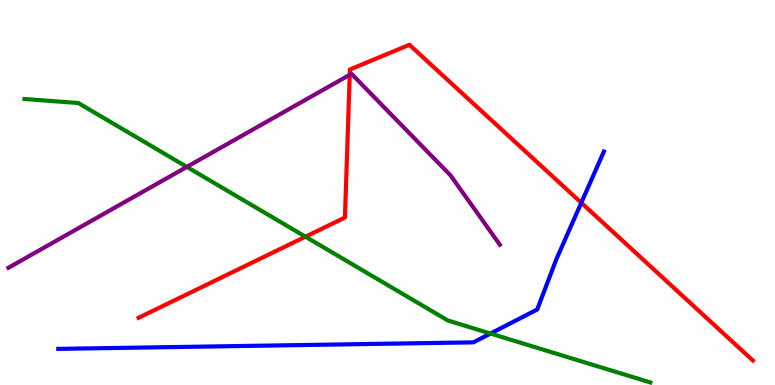[{'lines': ['blue', 'red'], 'intersections': [{'x': 7.5, 'y': 4.73}]}, {'lines': ['green', 'red'], 'intersections': [{'x': 3.94, 'y': 3.85}]}, {'lines': ['purple', 'red'], 'intersections': [{'x': 4.51, 'y': 8.06}]}, {'lines': ['blue', 'green'], 'intersections': [{'x': 6.33, 'y': 1.34}]}, {'lines': ['blue', 'purple'], 'intersections': []}, {'lines': ['green', 'purple'], 'intersections': [{'x': 2.41, 'y': 5.67}]}]